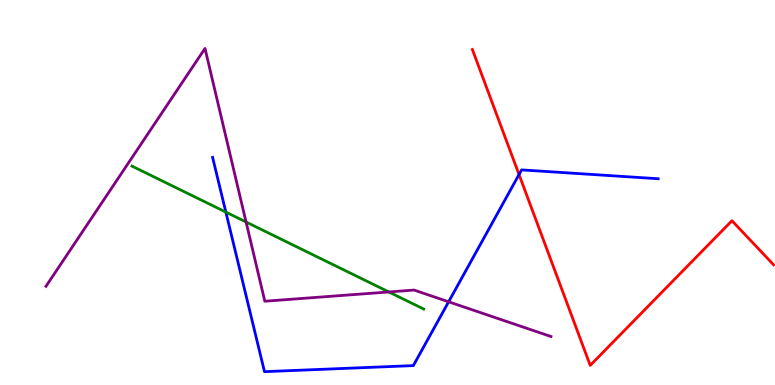[{'lines': ['blue', 'red'], 'intersections': [{'x': 6.7, 'y': 5.47}]}, {'lines': ['green', 'red'], 'intersections': []}, {'lines': ['purple', 'red'], 'intersections': []}, {'lines': ['blue', 'green'], 'intersections': [{'x': 2.91, 'y': 4.49}]}, {'lines': ['blue', 'purple'], 'intersections': [{'x': 5.79, 'y': 2.16}]}, {'lines': ['green', 'purple'], 'intersections': [{'x': 3.18, 'y': 4.23}, {'x': 5.02, 'y': 2.42}]}]